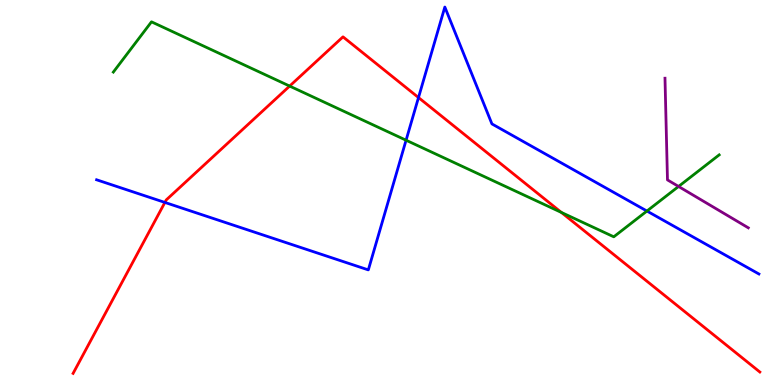[{'lines': ['blue', 'red'], 'intersections': [{'x': 2.13, 'y': 4.74}, {'x': 5.4, 'y': 7.47}]}, {'lines': ['green', 'red'], 'intersections': [{'x': 3.74, 'y': 7.76}, {'x': 7.24, 'y': 4.48}]}, {'lines': ['purple', 'red'], 'intersections': []}, {'lines': ['blue', 'green'], 'intersections': [{'x': 5.24, 'y': 6.36}, {'x': 8.35, 'y': 4.52}]}, {'lines': ['blue', 'purple'], 'intersections': []}, {'lines': ['green', 'purple'], 'intersections': [{'x': 8.76, 'y': 5.16}]}]